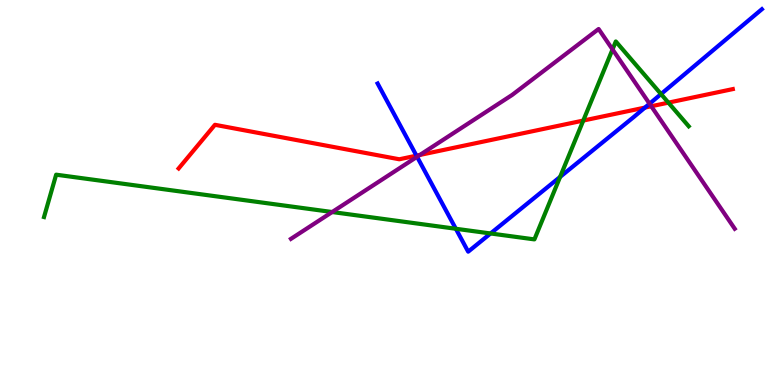[{'lines': ['blue', 'red'], 'intersections': [{'x': 5.37, 'y': 5.96}, {'x': 8.32, 'y': 7.21}]}, {'lines': ['green', 'red'], 'intersections': [{'x': 7.53, 'y': 6.87}, {'x': 8.62, 'y': 7.33}]}, {'lines': ['purple', 'red'], 'intersections': [{'x': 5.42, 'y': 5.98}, {'x': 8.4, 'y': 7.24}]}, {'lines': ['blue', 'green'], 'intersections': [{'x': 5.88, 'y': 4.06}, {'x': 6.33, 'y': 3.94}, {'x': 7.23, 'y': 5.4}, {'x': 8.53, 'y': 7.56}]}, {'lines': ['blue', 'purple'], 'intersections': [{'x': 5.38, 'y': 5.93}, {'x': 8.38, 'y': 7.31}]}, {'lines': ['green', 'purple'], 'intersections': [{'x': 4.29, 'y': 4.49}, {'x': 7.9, 'y': 8.72}]}]